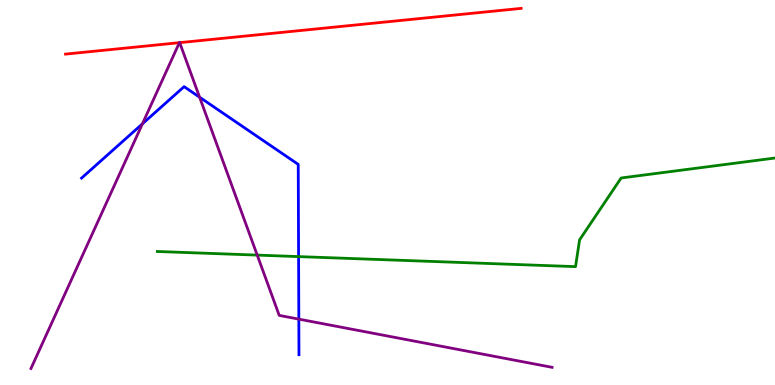[{'lines': ['blue', 'red'], 'intersections': []}, {'lines': ['green', 'red'], 'intersections': []}, {'lines': ['purple', 'red'], 'intersections': [{'x': 2.31, 'y': 8.89}, {'x': 2.32, 'y': 8.89}]}, {'lines': ['blue', 'green'], 'intersections': [{'x': 3.85, 'y': 3.33}]}, {'lines': ['blue', 'purple'], 'intersections': [{'x': 1.84, 'y': 6.78}, {'x': 2.58, 'y': 7.48}, {'x': 3.86, 'y': 1.71}]}, {'lines': ['green', 'purple'], 'intersections': [{'x': 3.32, 'y': 3.37}]}]